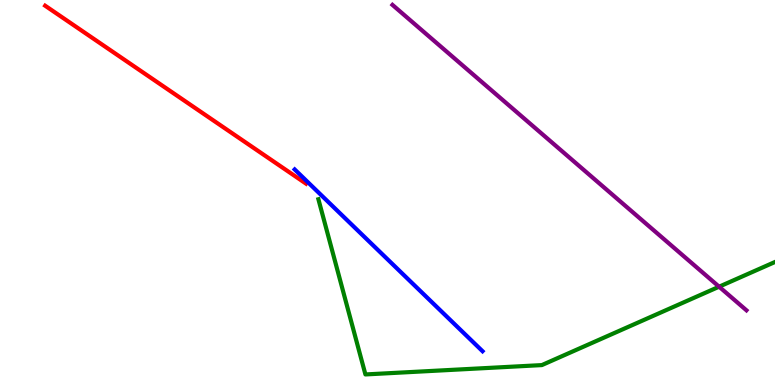[{'lines': ['blue', 'red'], 'intersections': []}, {'lines': ['green', 'red'], 'intersections': []}, {'lines': ['purple', 'red'], 'intersections': []}, {'lines': ['blue', 'green'], 'intersections': []}, {'lines': ['blue', 'purple'], 'intersections': []}, {'lines': ['green', 'purple'], 'intersections': [{'x': 9.28, 'y': 2.55}]}]